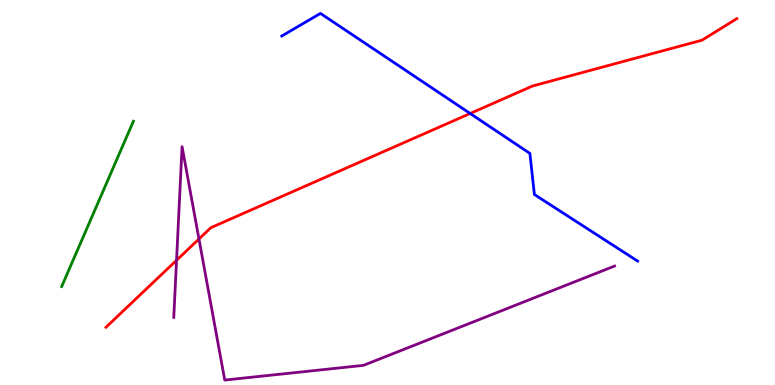[{'lines': ['blue', 'red'], 'intersections': [{'x': 6.07, 'y': 7.05}]}, {'lines': ['green', 'red'], 'intersections': []}, {'lines': ['purple', 'red'], 'intersections': [{'x': 2.28, 'y': 3.24}, {'x': 2.57, 'y': 3.79}]}, {'lines': ['blue', 'green'], 'intersections': []}, {'lines': ['blue', 'purple'], 'intersections': []}, {'lines': ['green', 'purple'], 'intersections': []}]